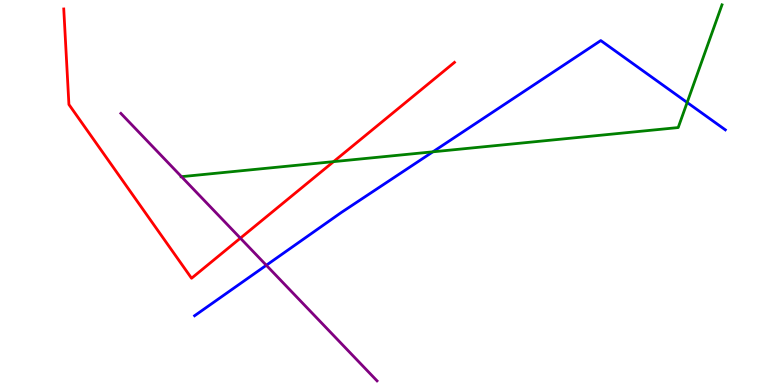[{'lines': ['blue', 'red'], 'intersections': []}, {'lines': ['green', 'red'], 'intersections': [{'x': 4.3, 'y': 5.8}]}, {'lines': ['purple', 'red'], 'intersections': [{'x': 3.1, 'y': 3.81}]}, {'lines': ['blue', 'green'], 'intersections': [{'x': 5.59, 'y': 6.06}, {'x': 8.87, 'y': 7.34}]}, {'lines': ['blue', 'purple'], 'intersections': [{'x': 3.44, 'y': 3.11}]}, {'lines': ['green', 'purple'], 'intersections': [{'x': 2.34, 'y': 5.41}]}]